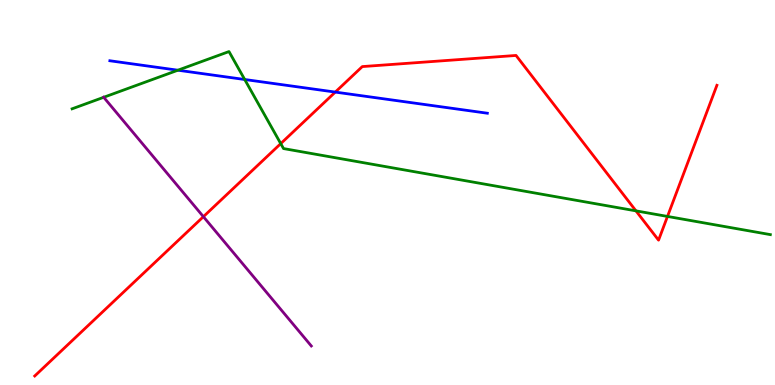[{'lines': ['blue', 'red'], 'intersections': [{'x': 4.33, 'y': 7.61}]}, {'lines': ['green', 'red'], 'intersections': [{'x': 3.62, 'y': 6.27}, {'x': 8.21, 'y': 4.52}, {'x': 8.61, 'y': 4.38}]}, {'lines': ['purple', 'red'], 'intersections': [{'x': 2.62, 'y': 4.37}]}, {'lines': ['blue', 'green'], 'intersections': [{'x': 2.3, 'y': 8.18}, {'x': 3.16, 'y': 7.94}]}, {'lines': ['blue', 'purple'], 'intersections': []}, {'lines': ['green', 'purple'], 'intersections': [{'x': 1.34, 'y': 7.47}]}]